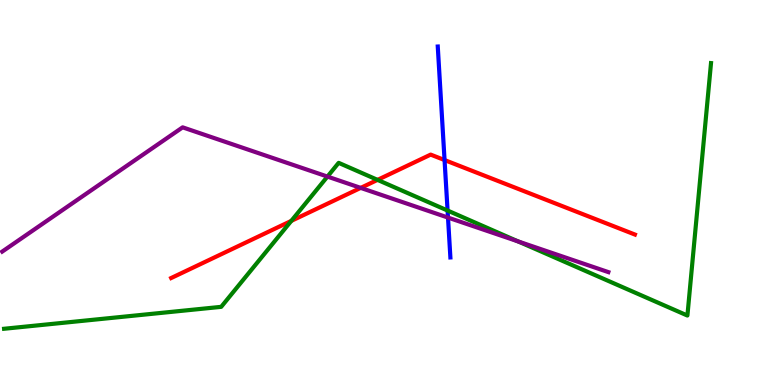[{'lines': ['blue', 'red'], 'intersections': [{'x': 5.74, 'y': 5.84}]}, {'lines': ['green', 'red'], 'intersections': [{'x': 3.76, 'y': 4.26}, {'x': 4.87, 'y': 5.33}]}, {'lines': ['purple', 'red'], 'intersections': [{'x': 4.65, 'y': 5.12}]}, {'lines': ['blue', 'green'], 'intersections': [{'x': 5.78, 'y': 4.53}]}, {'lines': ['blue', 'purple'], 'intersections': [{'x': 5.78, 'y': 4.35}]}, {'lines': ['green', 'purple'], 'intersections': [{'x': 4.23, 'y': 5.41}, {'x': 6.69, 'y': 3.73}]}]